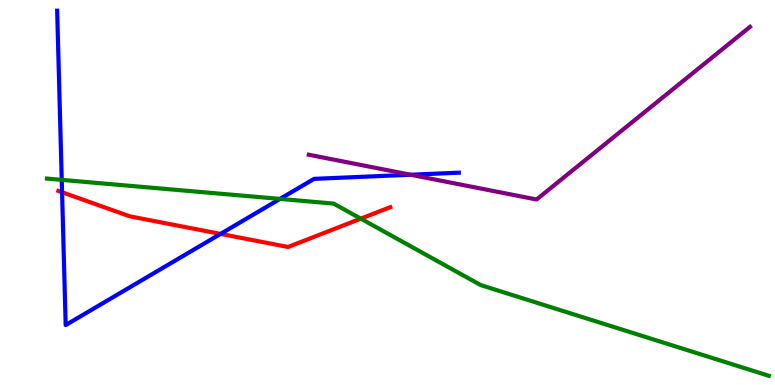[{'lines': ['blue', 'red'], 'intersections': [{'x': 0.801, 'y': 5.01}, {'x': 2.85, 'y': 3.92}]}, {'lines': ['green', 'red'], 'intersections': [{'x': 4.66, 'y': 4.32}]}, {'lines': ['purple', 'red'], 'intersections': []}, {'lines': ['blue', 'green'], 'intersections': [{'x': 0.797, 'y': 5.33}, {'x': 3.61, 'y': 4.83}]}, {'lines': ['blue', 'purple'], 'intersections': [{'x': 5.3, 'y': 5.46}]}, {'lines': ['green', 'purple'], 'intersections': []}]